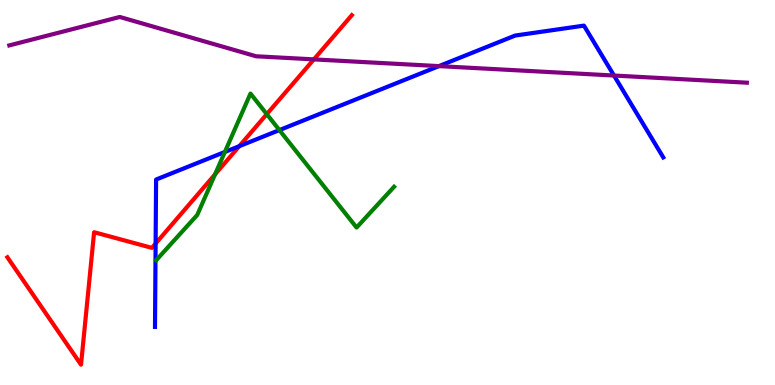[{'lines': ['blue', 'red'], 'intersections': [{'x': 2.01, 'y': 3.67}, {'x': 3.09, 'y': 6.2}]}, {'lines': ['green', 'red'], 'intersections': [{'x': 2.77, 'y': 5.47}, {'x': 3.44, 'y': 7.03}]}, {'lines': ['purple', 'red'], 'intersections': [{'x': 4.05, 'y': 8.46}]}, {'lines': ['blue', 'green'], 'intersections': [{'x': 2.9, 'y': 6.05}, {'x': 3.61, 'y': 6.62}]}, {'lines': ['blue', 'purple'], 'intersections': [{'x': 5.66, 'y': 8.28}, {'x': 7.92, 'y': 8.04}]}, {'lines': ['green', 'purple'], 'intersections': []}]